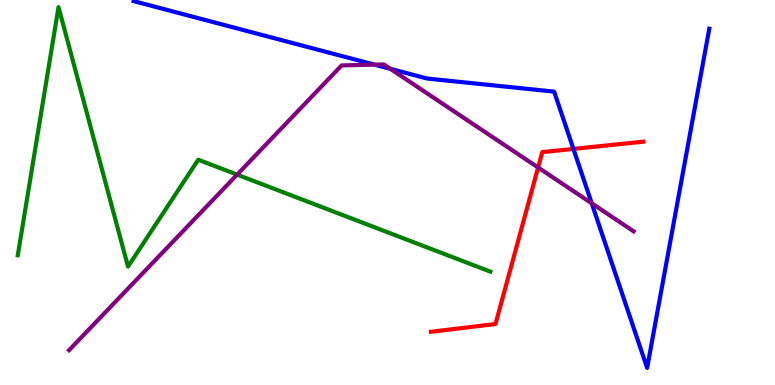[{'lines': ['blue', 'red'], 'intersections': [{'x': 7.4, 'y': 6.13}]}, {'lines': ['green', 'red'], 'intersections': []}, {'lines': ['purple', 'red'], 'intersections': [{'x': 6.94, 'y': 5.65}]}, {'lines': ['blue', 'green'], 'intersections': []}, {'lines': ['blue', 'purple'], 'intersections': [{'x': 4.83, 'y': 8.32}, {'x': 5.04, 'y': 8.21}, {'x': 7.64, 'y': 4.72}]}, {'lines': ['green', 'purple'], 'intersections': [{'x': 3.06, 'y': 5.46}]}]